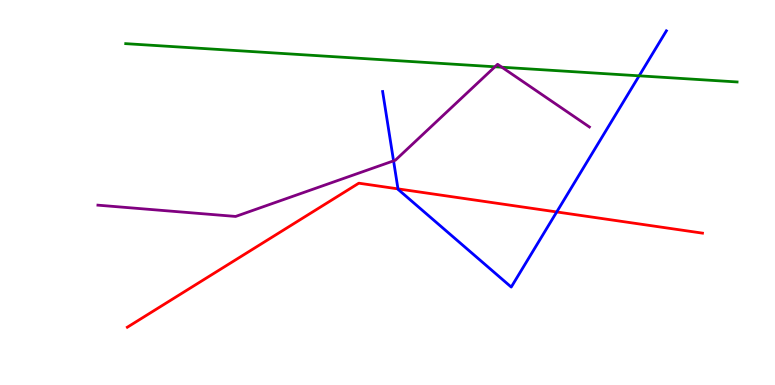[{'lines': ['blue', 'red'], 'intersections': [{'x': 5.14, 'y': 5.09}, {'x': 7.18, 'y': 4.49}]}, {'lines': ['green', 'red'], 'intersections': []}, {'lines': ['purple', 'red'], 'intersections': []}, {'lines': ['blue', 'green'], 'intersections': [{'x': 8.25, 'y': 8.03}]}, {'lines': ['blue', 'purple'], 'intersections': [{'x': 5.08, 'y': 5.82}]}, {'lines': ['green', 'purple'], 'intersections': [{'x': 6.39, 'y': 8.27}, {'x': 6.48, 'y': 8.25}]}]